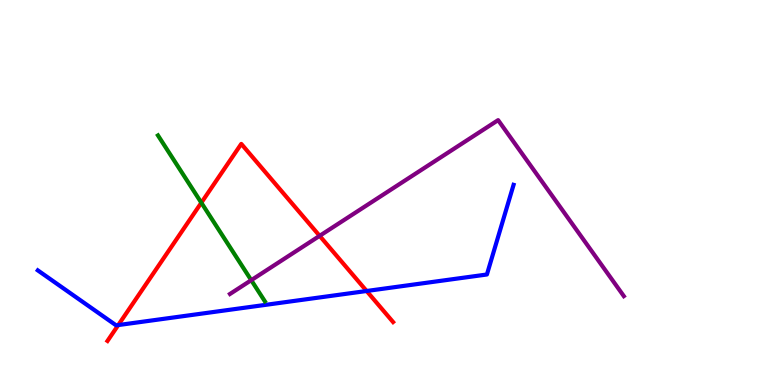[{'lines': ['blue', 'red'], 'intersections': [{'x': 1.53, 'y': 1.56}, {'x': 4.73, 'y': 2.44}]}, {'lines': ['green', 'red'], 'intersections': [{'x': 2.6, 'y': 4.73}]}, {'lines': ['purple', 'red'], 'intersections': [{'x': 4.12, 'y': 3.87}]}, {'lines': ['blue', 'green'], 'intersections': []}, {'lines': ['blue', 'purple'], 'intersections': []}, {'lines': ['green', 'purple'], 'intersections': [{'x': 3.24, 'y': 2.72}]}]